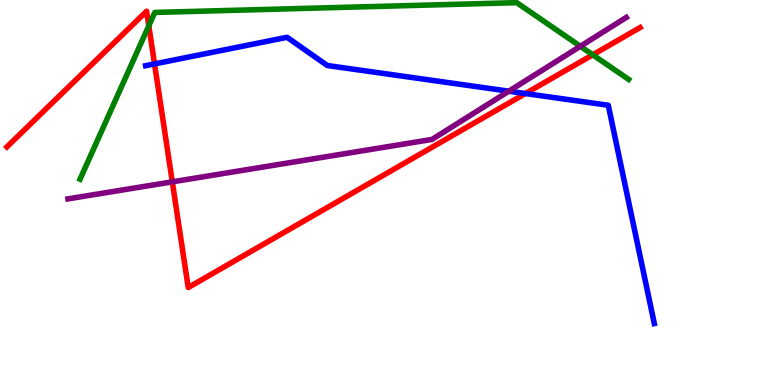[{'lines': ['blue', 'red'], 'intersections': [{'x': 1.99, 'y': 8.34}, {'x': 6.78, 'y': 7.57}]}, {'lines': ['green', 'red'], 'intersections': [{'x': 1.92, 'y': 9.33}, {'x': 7.65, 'y': 8.58}]}, {'lines': ['purple', 'red'], 'intersections': [{'x': 2.22, 'y': 5.28}]}, {'lines': ['blue', 'green'], 'intersections': []}, {'lines': ['blue', 'purple'], 'intersections': [{'x': 6.57, 'y': 7.63}]}, {'lines': ['green', 'purple'], 'intersections': [{'x': 7.49, 'y': 8.8}]}]